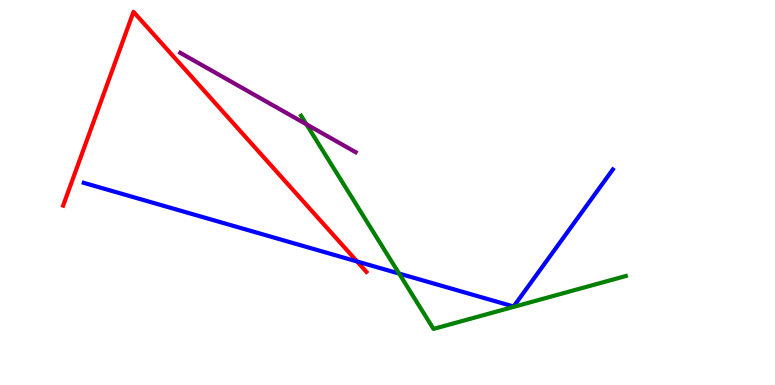[{'lines': ['blue', 'red'], 'intersections': [{'x': 4.61, 'y': 3.21}]}, {'lines': ['green', 'red'], 'intersections': []}, {'lines': ['purple', 'red'], 'intersections': []}, {'lines': ['blue', 'green'], 'intersections': [{'x': 5.15, 'y': 2.89}]}, {'lines': ['blue', 'purple'], 'intersections': []}, {'lines': ['green', 'purple'], 'intersections': [{'x': 3.95, 'y': 6.77}]}]